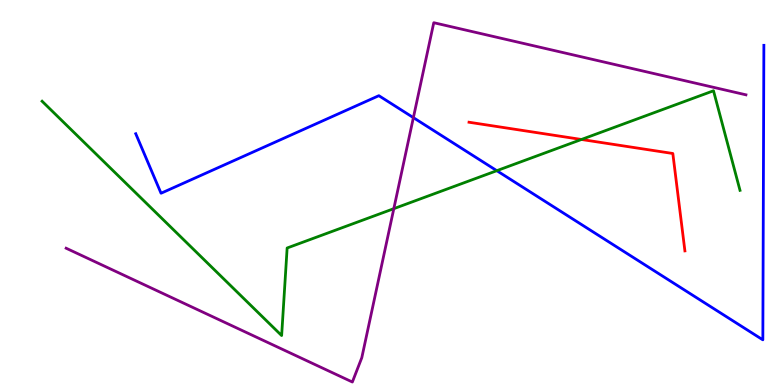[{'lines': ['blue', 'red'], 'intersections': []}, {'lines': ['green', 'red'], 'intersections': [{'x': 7.5, 'y': 6.38}]}, {'lines': ['purple', 'red'], 'intersections': []}, {'lines': ['blue', 'green'], 'intersections': [{'x': 6.41, 'y': 5.57}]}, {'lines': ['blue', 'purple'], 'intersections': [{'x': 5.33, 'y': 6.94}]}, {'lines': ['green', 'purple'], 'intersections': [{'x': 5.08, 'y': 4.58}]}]